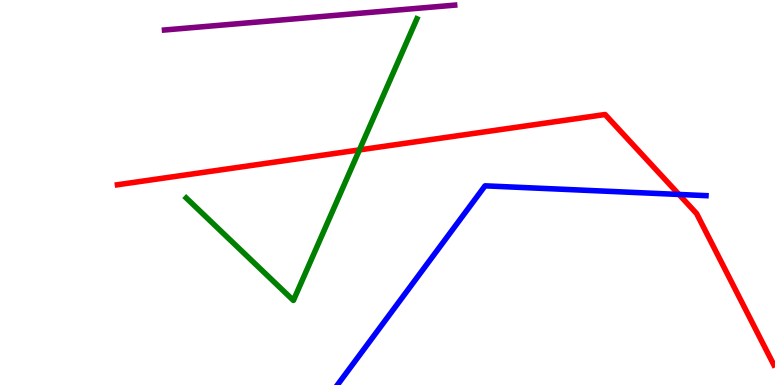[{'lines': ['blue', 'red'], 'intersections': [{'x': 8.76, 'y': 4.95}]}, {'lines': ['green', 'red'], 'intersections': [{'x': 4.64, 'y': 6.11}]}, {'lines': ['purple', 'red'], 'intersections': []}, {'lines': ['blue', 'green'], 'intersections': []}, {'lines': ['blue', 'purple'], 'intersections': []}, {'lines': ['green', 'purple'], 'intersections': []}]